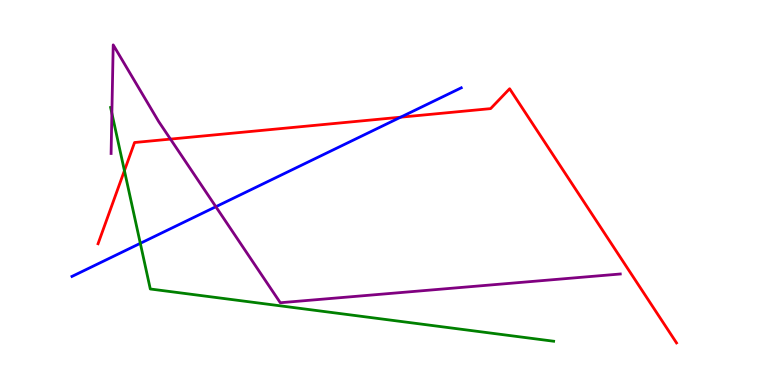[{'lines': ['blue', 'red'], 'intersections': [{'x': 5.17, 'y': 6.96}]}, {'lines': ['green', 'red'], 'intersections': [{'x': 1.61, 'y': 5.57}]}, {'lines': ['purple', 'red'], 'intersections': [{'x': 2.2, 'y': 6.39}]}, {'lines': ['blue', 'green'], 'intersections': [{'x': 1.81, 'y': 3.68}]}, {'lines': ['blue', 'purple'], 'intersections': [{'x': 2.79, 'y': 4.63}]}, {'lines': ['green', 'purple'], 'intersections': [{'x': 1.44, 'y': 7.06}]}]